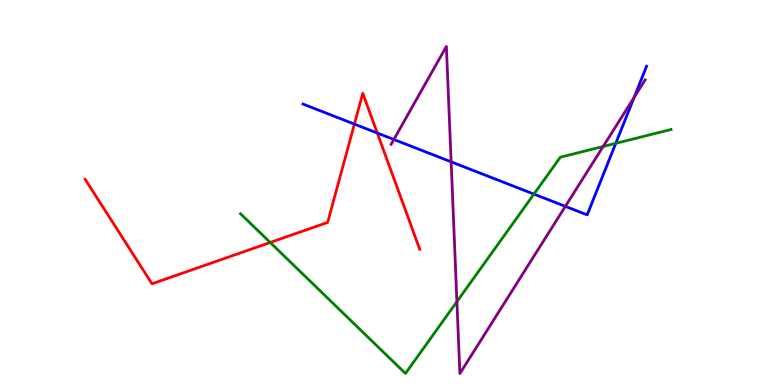[{'lines': ['blue', 'red'], 'intersections': [{'x': 4.57, 'y': 6.78}, {'x': 4.87, 'y': 6.54}]}, {'lines': ['green', 'red'], 'intersections': [{'x': 3.49, 'y': 3.7}]}, {'lines': ['purple', 'red'], 'intersections': []}, {'lines': ['blue', 'green'], 'intersections': [{'x': 6.89, 'y': 4.96}, {'x': 7.95, 'y': 6.28}]}, {'lines': ['blue', 'purple'], 'intersections': [{'x': 5.08, 'y': 6.38}, {'x': 5.82, 'y': 5.8}, {'x': 7.29, 'y': 4.64}, {'x': 8.18, 'y': 7.47}]}, {'lines': ['green', 'purple'], 'intersections': [{'x': 5.9, 'y': 2.17}, {'x': 7.78, 'y': 6.2}]}]